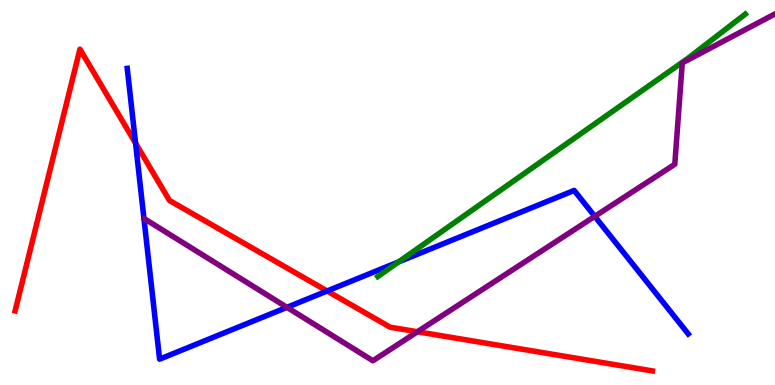[{'lines': ['blue', 'red'], 'intersections': [{'x': 1.75, 'y': 6.28}, {'x': 4.22, 'y': 2.44}]}, {'lines': ['green', 'red'], 'intersections': []}, {'lines': ['purple', 'red'], 'intersections': [{'x': 5.39, 'y': 1.38}]}, {'lines': ['blue', 'green'], 'intersections': [{'x': 5.14, 'y': 3.2}]}, {'lines': ['blue', 'purple'], 'intersections': [{'x': 3.7, 'y': 2.02}, {'x': 7.67, 'y': 4.38}]}, {'lines': ['green', 'purple'], 'intersections': []}]